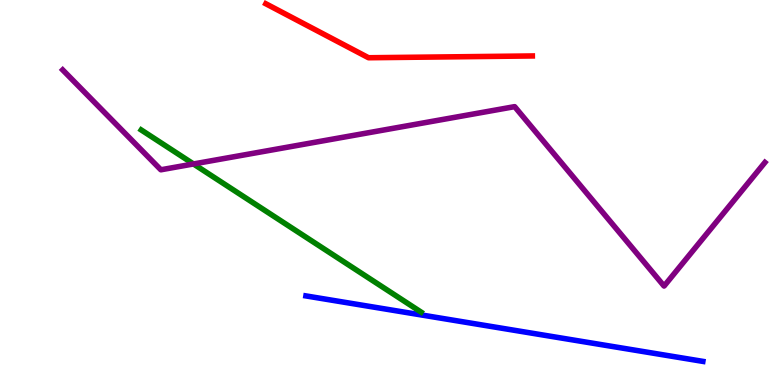[{'lines': ['blue', 'red'], 'intersections': []}, {'lines': ['green', 'red'], 'intersections': []}, {'lines': ['purple', 'red'], 'intersections': []}, {'lines': ['blue', 'green'], 'intersections': []}, {'lines': ['blue', 'purple'], 'intersections': []}, {'lines': ['green', 'purple'], 'intersections': [{'x': 2.5, 'y': 5.74}]}]